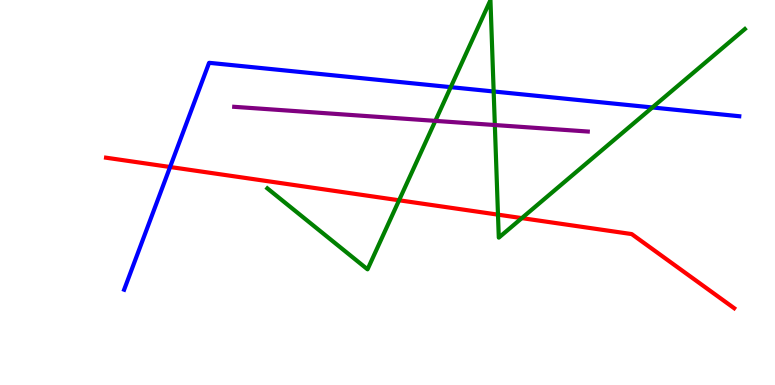[{'lines': ['blue', 'red'], 'intersections': [{'x': 2.19, 'y': 5.66}]}, {'lines': ['green', 'red'], 'intersections': [{'x': 5.15, 'y': 4.8}, {'x': 6.43, 'y': 4.42}, {'x': 6.73, 'y': 4.33}]}, {'lines': ['purple', 'red'], 'intersections': []}, {'lines': ['blue', 'green'], 'intersections': [{'x': 5.82, 'y': 7.74}, {'x': 6.37, 'y': 7.62}, {'x': 8.42, 'y': 7.21}]}, {'lines': ['blue', 'purple'], 'intersections': []}, {'lines': ['green', 'purple'], 'intersections': [{'x': 5.62, 'y': 6.86}, {'x': 6.39, 'y': 6.75}]}]